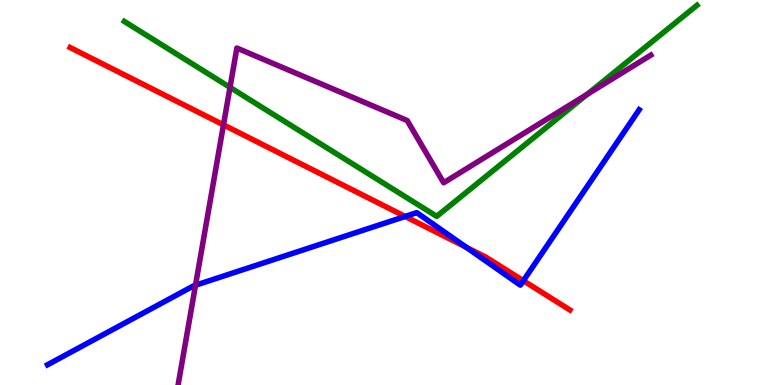[{'lines': ['blue', 'red'], 'intersections': [{'x': 5.23, 'y': 4.38}, {'x': 6.02, 'y': 3.58}, {'x': 6.75, 'y': 2.71}]}, {'lines': ['green', 'red'], 'intersections': []}, {'lines': ['purple', 'red'], 'intersections': [{'x': 2.88, 'y': 6.76}]}, {'lines': ['blue', 'green'], 'intersections': []}, {'lines': ['blue', 'purple'], 'intersections': [{'x': 2.52, 'y': 2.59}]}, {'lines': ['green', 'purple'], 'intersections': [{'x': 2.97, 'y': 7.73}, {'x': 7.58, 'y': 7.55}]}]